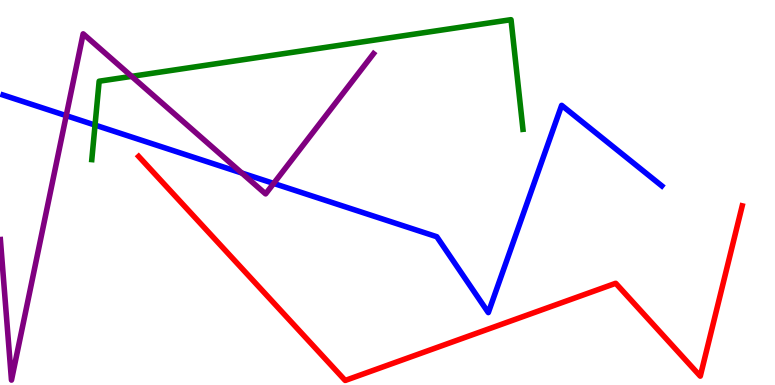[{'lines': ['blue', 'red'], 'intersections': []}, {'lines': ['green', 'red'], 'intersections': []}, {'lines': ['purple', 'red'], 'intersections': []}, {'lines': ['blue', 'green'], 'intersections': [{'x': 1.23, 'y': 6.75}]}, {'lines': ['blue', 'purple'], 'intersections': [{'x': 0.854, 'y': 7.0}, {'x': 3.12, 'y': 5.51}, {'x': 3.53, 'y': 5.24}]}, {'lines': ['green', 'purple'], 'intersections': [{'x': 1.7, 'y': 8.02}]}]